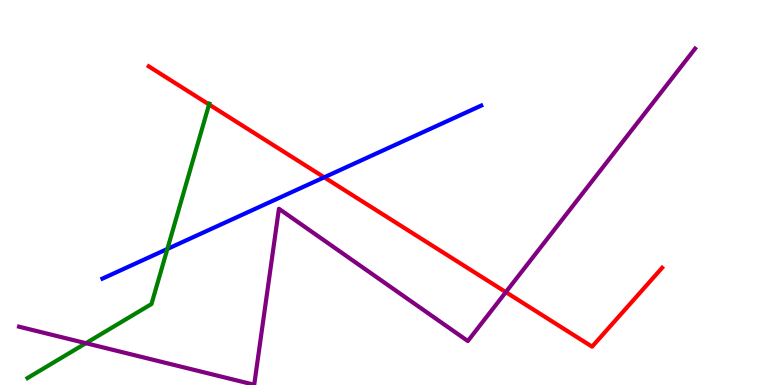[{'lines': ['blue', 'red'], 'intersections': [{'x': 4.18, 'y': 5.39}]}, {'lines': ['green', 'red'], 'intersections': [{'x': 2.7, 'y': 7.29}]}, {'lines': ['purple', 'red'], 'intersections': [{'x': 6.53, 'y': 2.41}]}, {'lines': ['blue', 'green'], 'intersections': [{'x': 2.16, 'y': 3.53}]}, {'lines': ['blue', 'purple'], 'intersections': []}, {'lines': ['green', 'purple'], 'intersections': [{'x': 1.11, 'y': 1.09}]}]